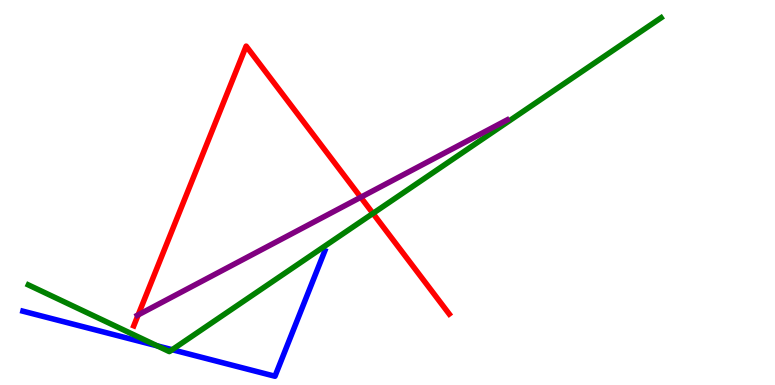[{'lines': ['blue', 'red'], 'intersections': []}, {'lines': ['green', 'red'], 'intersections': [{'x': 4.81, 'y': 4.46}]}, {'lines': ['purple', 'red'], 'intersections': [{'x': 1.78, 'y': 1.82}, {'x': 4.65, 'y': 4.88}]}, {'lines': ['blue', 'green'], 'intersections': [{'x': 2.03, 'y': 1.02}, {'x': 2.22, 'y': 0.917}]}, {'lines': ['blue', 'purple'], 'intersections': []}, {'lines': ['green', 'purple'], 'intersections': []}]